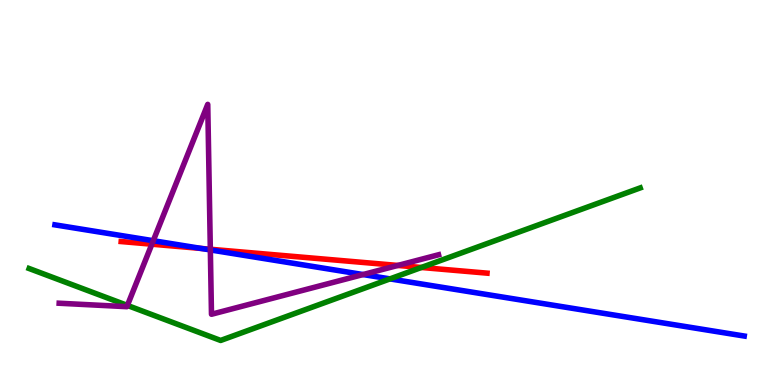[{'lines': ['blue', 'red'], 'intersections': [{'x': 2.6, 'y': 3.55}]}, {'lines': ['green', 'red'], 'intersections': [{'x': 5.44, 'y': 3.05}]}, {'lines': ['purple', 'red'], 'intersections': [{'x': 1.96, 'y': 3.66}, {'x': 2.71, 'y': 3.53}, {'x': 5.13, 'y': 3.11}]}, {'lines': ['blue', 'green'], 'intersections': [{'x': 5.03, 'y': 2.76}]}, {'lines': ['blue', 'purple'], 'intersections': [{'x': 1.98, 'y': 3.75}, {'x': 2.71, 'y': 3.51}, {'x': 4.68, 'y': 2.87}]}, {'lines': ['green', 'purple'], 'intersections': [{'x': 1.64, 'y': 2.07}]}]